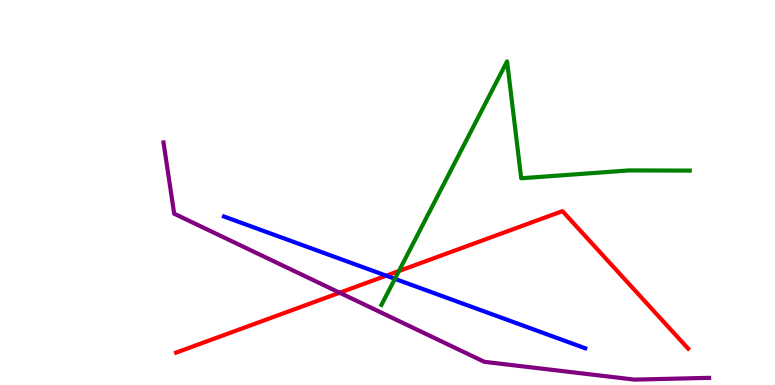[{'lines': ['blue', 'red'], 'intersections': [{'x': 4.98, 'y': 2.84}]}, {'lines': ['green', 'red'], 'intersections': [{'x': 5.15, 'y': 2.96}]}, {'lines': ['purple', 'red'], 'intersections': [{'x': 4.38, 'y': 2.4}]}, {'lines': ['blue', 'green'], 'intersections': [{'x': 5.1, 'y': 2.76}]}, {'lines': ['blue', 'purple'], 'intersections': []}, {'lines': ['green', 'purple'], 'intersections': []}]